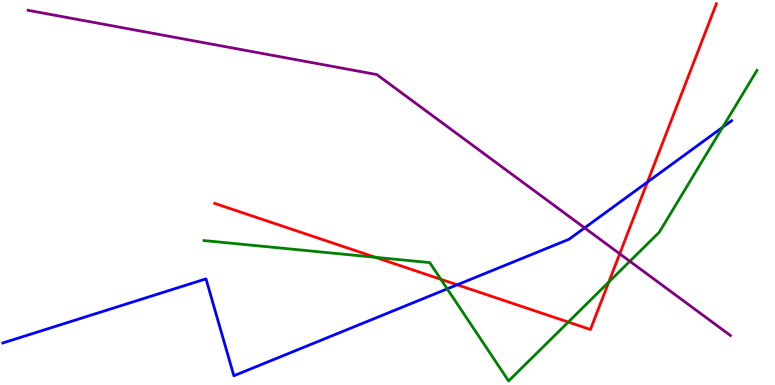[{'lines': ['blue', 'red'], 'intersections': [{'x': 5.9, 'y': 2.6}, {'x': 8.35, 'y': 5.27}]}, {'lines': ['green', 'red'], 'intersections': [{'x': 4.84, 'y': 3.32}, {'x': 5.69, 'y': 2.75}, {'x': 7.33, 'y': 1.63}, {'x': 7.86, 'y': 2.67}]}, {'lines': ['purple', 'red'], 'intersections': [{'x': 8.0, 'y': 3.41}]}, {'lines': ['blue', 'green'], 'intersections': [{'x': 5.77, 'y': 2.5}, {'x': 9.32, 'y': 6.7}]}, {'lines': ['blue', 'purple'], 'intersections': [{'x': 7.54, 'y': 4.08}]}, {'lines': ['green', 'purple'], 'intersections': [{'x': 8.13, 'y': 3.21}]}]